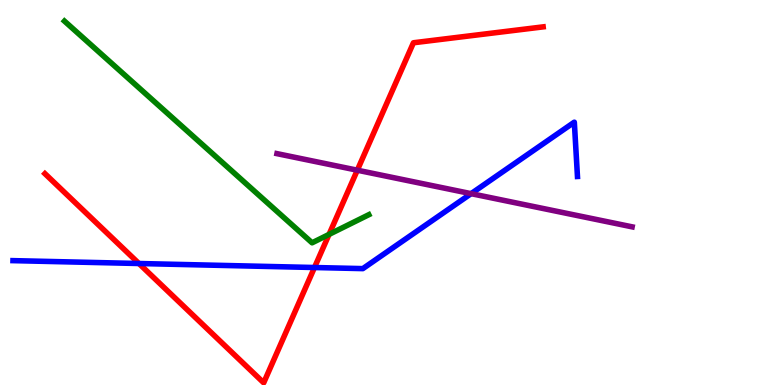[{'lines': ['blue', 'red'], 'intersections': [{'x': 1.79, 'y': 3.16}, {'x': 4.06, 'y': 3.05}]}, {'lines': ['green', 'red'], 'intersections': [{'x': 4.25, 'y': 3.91}]}, {'lines': ['purple', 'red'], 'intersections': [{'x': 4.61, 'y': 5.58}]}, {'lines': ['blue', 'green'], 'intersections': []}, {'lines': ['blue', 'purple'], 'intersections': [{'x': 6.08, 'y': 4.97}]}, {'lines': ['green', 'purple'], 'intersections': []}]